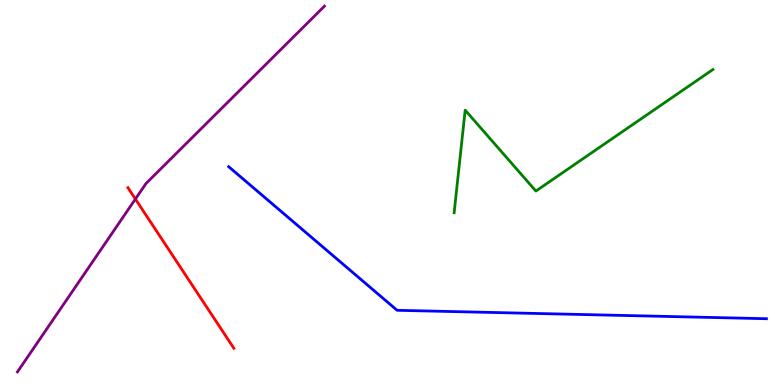[{'lines': ['blue', 'red'], 'intersections': []}, {'lines': ['green', 'red'], 'intersections': []}, {'lines': ['purple', 'red'], 'intersections': [{'x': 1.75, 'y': 4.83}]}, {'lines': ['blue', 'green'], 'intersections': []}, {'lines': ['blue', 'purple'], 'intersections': []}, {'lines': ['green', 'purple'], 'intersections': []}]